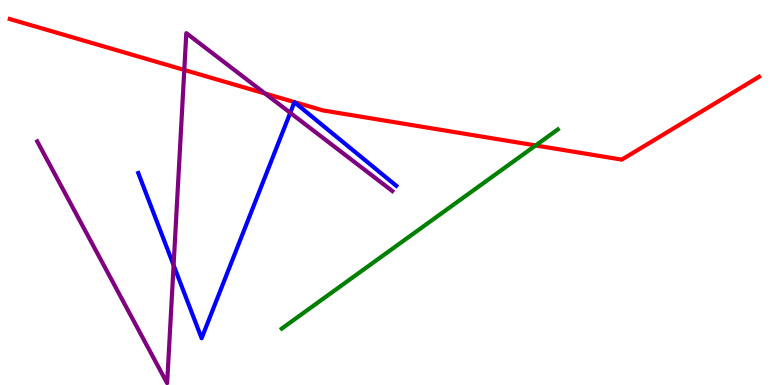[{'lines': ['blue', 'red'], 'intersections': []}, {'lines': ['green', 'red'], 'intersections': [{'x': 6.91, 'y': 6.22}]}, {'lines': ['purple', 'red'], 'intersections': [{'x': 2.38, 'y': 8.18}, {'x': 3.42, 'y': 7.57}]}, {'lines': ['blue', 'green'], 'intersections': []}, {'lines': ['blue', 'purple'], 'intersections': [{'x': 2.24, 'y': 3.11}, {'x': 3.75, 'y': 7.07}]}, {'lines': ['green', 'purple'], 'intersections': []}]